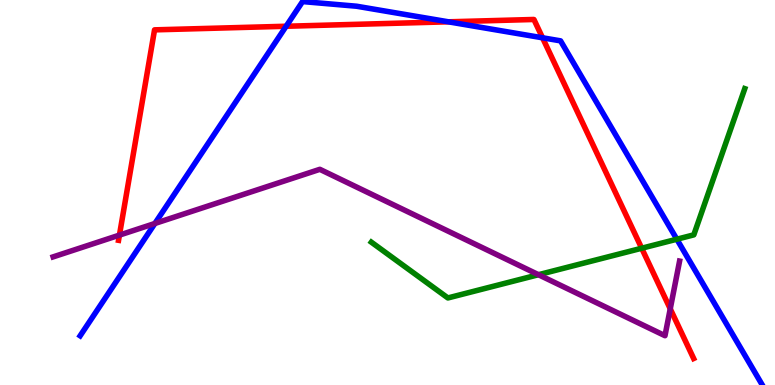[{'lines': ['blue', 'red'], 'intersections': [{'x': 3.69, 'y': 9.32}, {'x': 5.79, 'y': 9.43}, {'x': 7.0, 'y': 9.02}]}, {'lines': ['green', 'red'], 'intersections': [{'x': 8.28, 'y': 3.55}]}, {'lines': ['purple', 'red'], 'intersections': [{'x': 1.54, 'y': 3.89}, {'x': 8.65, 'y': 1.98}]}, {'lines': ['blue', 'green'], 'intersections': [{'x': 8.73, 'y': 3.79}]}, {'lines': ['blue', 'purple'], 'intersections': [{'x': 2.0, 'y': 4.2}]}, {'lines': ['green', 'purple'], 'intersections': [{'x': 6.95, 'y': 2.86}]}]